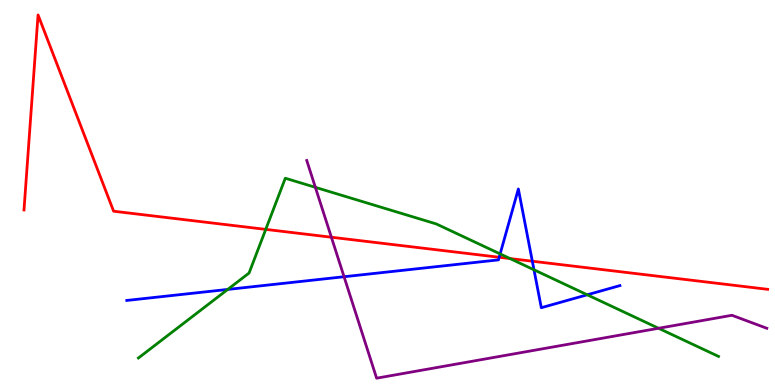[{'lines': ['blue', 'red'], 'intersections': [{'x': 6.44, 'y': 3.32}, {'x': 6.87, 'y': 3.22}]}, {'lines': ['green', 'red'], 'intersections': [{'x': 3.43, 'y': 4.04}, {'x': 6.58, 'y': 3.28}]}, {'lines': ['purple', 'red'], 'intersections': [{'x': 4.28, 'y': 3.84}]}, {'lines': ['blue', 'green'], 'intersections': [{'x': 2.94, 'y': 2.48}, {'x': 6.45, 'y': 3.4}, {'x': 6.89, 'y': 2.99}, {'x': 7.58, 'y': 2.34}]}, {'lines': ['blue', 'purple'], 'intersections': [{'x': 4.44, 'y': 2.81}]}, {'lines': ['green', 'purple'], 'intersections': [{'x': 4.07, 'y': 5.13}, {'x': 8.5, 'y': 1.47}]}]